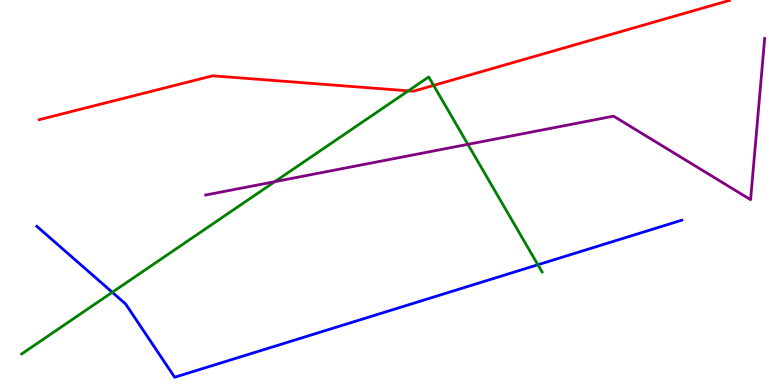[{'lines': ['blue', 'red'], 'intersections': []}, {'lines': ['green', 'red'], 'intersections': [{'x': 5.27, 'y': 7.64}, {'x': 5.6, 'y': 7.78}]}, {'lines': ['purple', 'red'], 'intersections': []}, {'lines': ['blue', 'green'], 'intersections': [{'x': 1.45, 'y': 2.41}, {'x': 6.94, 'y': 3.12}]}, {'lines': ['blue', 'purple'], 'intersections': []}, {'lines': ['green', 'purple'], 'intersections': [{'x': 3.55, 'y': 5.28}, {'x': 6.04, 'y': 6.25}]}]